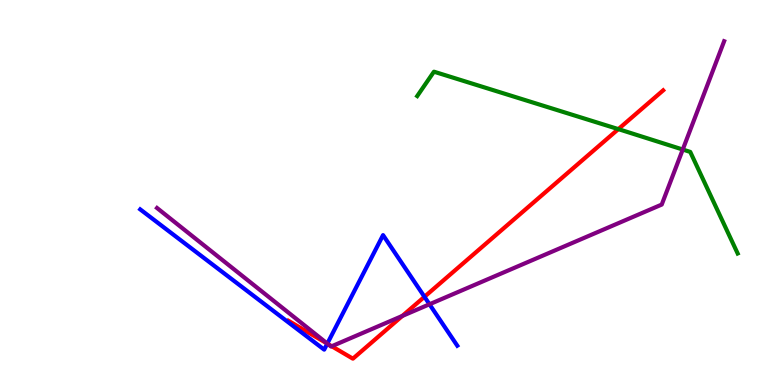[{'lines': ['blue', 'red'], 'intersections': [{'x': 4.22, 'y': 1.07}, {'x': 5.48, 'y': 2.29}]}, {'lines': ['green', 'red'], 'intersections': [{'x': 7.98, 'y': 6.65}]}, {'lines': ['purple', 'red'], 'intersections': [{'x': 4.23, 'y': 1.07}, {'x': 4.28, 'y': 1.01}, {'x': 5.19, 'y': 1.79}]}, {'lines': ['blue', 'green'], 'intersections': []}, {'lines': ['blue', 'purple'], 'intersections': [{'x': 4.22, 'y': 1.08}, {'x': 5.54, 'y': 2.1}]}, {'lines': ['green', 'purple'], 'intersections': [{'x': 8.81, 'y': 6.12}]}]